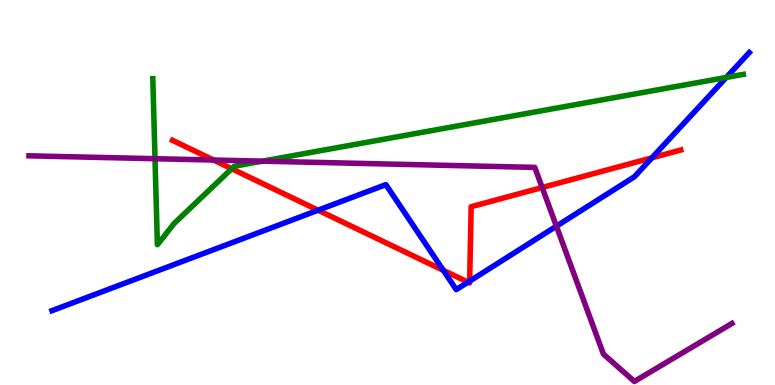[{'lines': ['blue', 'red'], 'intersections': [{'x': 4.1, 'y': 4.54}, {'x': 5.72, 'y': 2.98}, {'x': 6.04, 'y': 2.67}, {'x': 6.06, 'y': 2.7}, {'x': 8.41, 'y': 5.9}]}, {'lines': ['green', 'red'], 'intersections': [{'x': 2.99, 'y': 5.62}]}, {'lines': ['purple', 'red'], 'intersections': [{'x': 2.76, 'y': 5.84}, {'x': 7.0, 'y': 5.13}]}, {'lines': ['blue', 'green'], 'intersections': [{'x': 9.37, 'y': 7.99}]}, {'lines': ['blue', 'purple'], 'intersections': [{'x': 7.18, 'y': 4.13}]}, {'lines': ['green', 'purple'], 'intersections': [{'x': 2.0, 'y': 5.88}, {'x': 3.39, 'y': 5.81}]}]